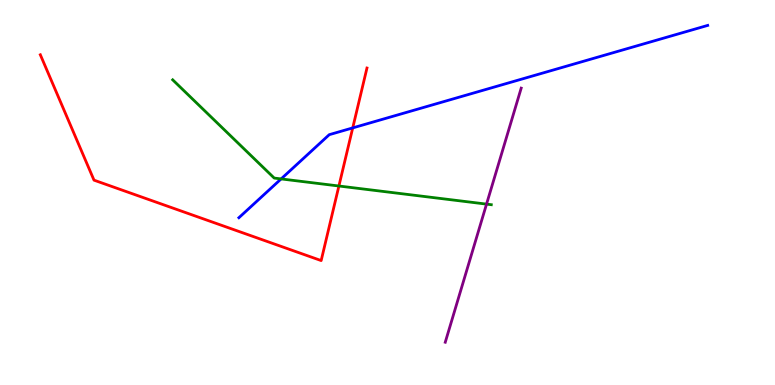[{'lines': ['blue', 'red'], 'intersections': [{'x': 4.55, 'y': 6.68}]}, {'lines': ['green', 'red'], 'intersections': [{'x': 4.37, 'y': 5.17}]}, {'lines': ['purple', 'red'], 'intersections': []}, {'lines': ['blue', 'green'], 'intersections': [{'x': 3.63, 'y': 5.35}]}, {'lines': ['blue', 'purple'], 'intersections': []}, {'lines': ['green', 'purple'], 'intersections': [{'x': 6.28, 'y': 4.7}]}]